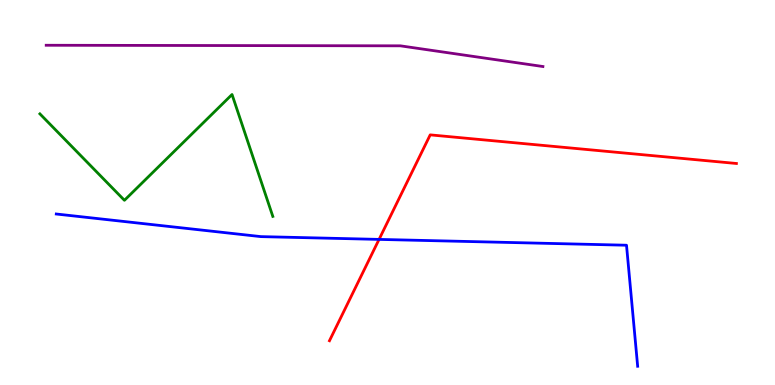[{'lines': ['blue', 'red'], 'intersections': [{'x': 4.89, 'y': 3.78}]}, {'lines': ['green', 'red'], 'intersections': []}, {'lines': ['purple', 'red'], 'intersections': []}, {'lines': ['blue', 'green'], 'intersections': []}, {'lines': ['blue', 'purple'], 'intersections': []}, {'lines': ['green', 'purple'], 'intersections': []}]